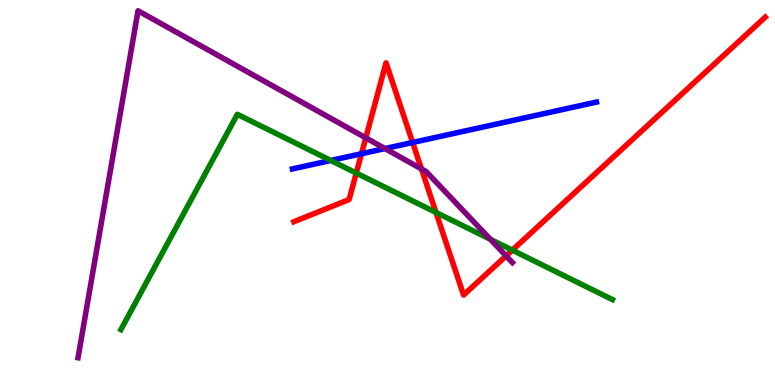[{'lines': ['blue', 'red'], 'intersections': [{'x': 4.66, 'y': 6.01}, {'x': 5.32, 'y': 6.3}]}, {'lines': ['green', 'red'], 'intersections': [{'x': 4.6, 'y': 5.5}, {'x': 5.63, 'y': 4.48}, {'x': 6.61, 'y': 3.5}]}, {'lines': ['purple', 'red'], 'intersections': [{'x': 4.72, 'y': 6.42}, {'x': 5.44, 'y': 5.61}, {'x': 6.53, 'y': 3.35}]}, {'lines': ['blue', 'green'], 'intersections': [{'x': 4.27, 'y': 5.83}]}, {'lines': ['blue', 'purple'], 'intersections': [{'x': 4.97, 'y': 6.14}]}, {'lines': ['green', 'purple'], 'intersections': [{'x': 6.33, 'y': 3.78}]}]